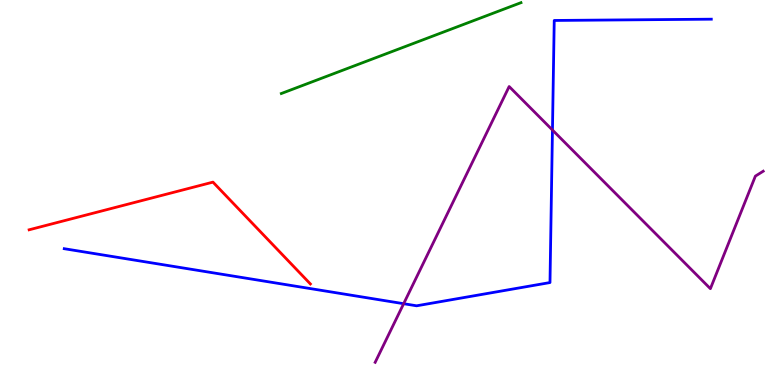[{'lines': ['blue', 'red'], 'intersections': []}, {'lines': ['green', 'red'], 'intersections': []}, {'lines': ['purple', 'red'], 'intersections': []}, {'lines': ['blue', 'green'], 'intersections': []}, {'lines': ['blue', 'purple'], 'intersections': [{'x': 5.21, 'y': 2.11}, {'x': 7.13, 'y': 6.62}]}, {'lines': ['green', 'purple'], 'intersections': []}]